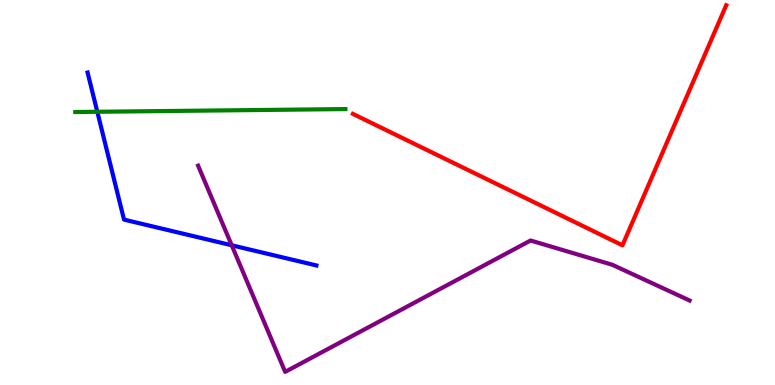[{'lines': ['blue', 'red'], 'intersections': []}, {'lines': ['green', 'red'], 'intersections': []}, {'lines': ['purple', 'red'], 'intersections': []}, {'lines': ['blue', 'green'], 'intersections': [{'x': 1.26, 'y': 7.1}]}, {'lines': ['blue', 'purple'], 'intersections': [{'x': 2.99, 'y': 3.63}]}, {'lines': ['green', 'purple'], 'intersections': []}]